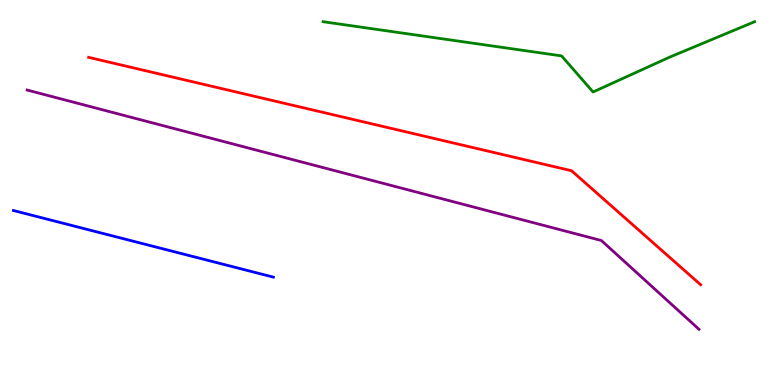[{'lines': ['blue', 'red'], 'intersections': []}, {'lines': ['green', 'red'], 'intersections': []}, {'lines': ['purple', 'red'], 'intersections': []}, {'lines': ['blue', 'green'], 'intersections': []}, {'lines': ['blue', 'purple'], 'intersections': []}, {'lines': ['green', 'purple'], 'intersections': []}]